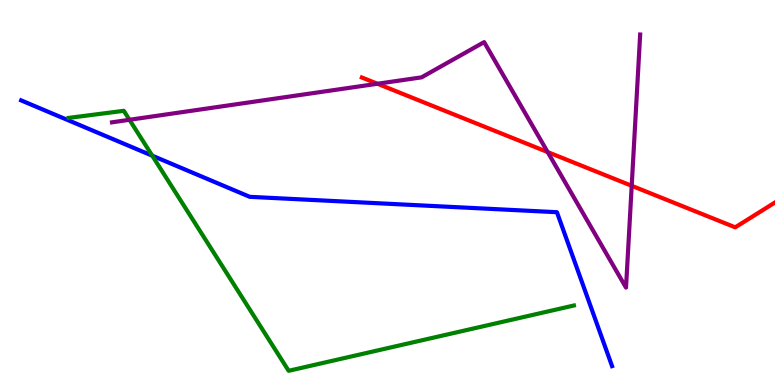[{'lines': ['blue', 'red'], 'intersections': []}, {'lines': ['green', 'red'], 'intersections': []}, {'lines': ['purple', 'red'], 'intersections': [{'x': 4.87, 'y': 7.82}, {'x': 7.07, 'y': 6.05}, {'x': 8.15, 'y': 5.17}]}, {'lines': ['blue', 'green'], 'intersections': [{'x': 1.96, 'y': 5.96}]}, {'lines': ['blue', 'purple'], 'intersections': []}, {'lines': ['green', 'purple'], 'intersections': [{'x': 1.67, 'y': 6.89}]}]